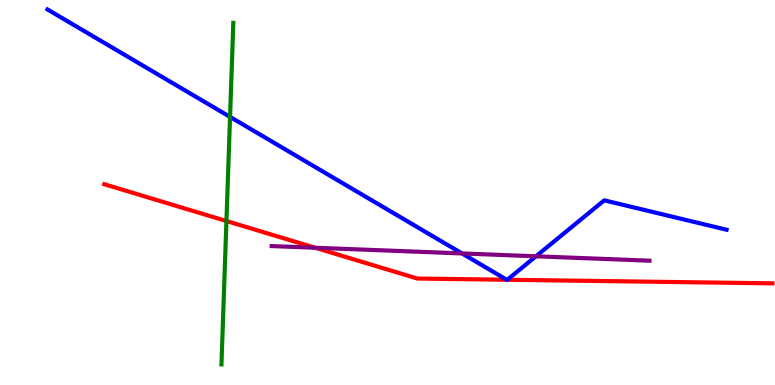[{'lines': ['blue', 'red'], 'intersections': [{'x': 6.54, 'y': 2.73}, {'x': 6.55, 'y': 2.73}]}, {'lines': ['green', 'red'], 'intersections': [{'x': 2.92, 'y': 4.26}]}, {'lines': ['purple', 'red'], 'intersections': [{'x': 4.07, 'y': 3.56}]}, {'lines': ['blue', 'green'], 'intersections': [{'x': 2.97, 'y': 6.96}]}, {'lines': ['blue', 'purple'], 'intersections': [{'x': 5.96, 'y': 3.42}, {'x': 6.92, 'y': 3.34}]}, {'lines': ['green', 'purple'], 'intersections': []}]